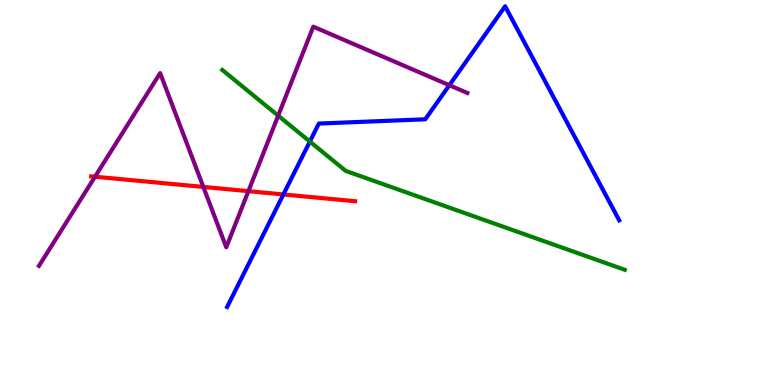[{'lines': ['blue', 'red'], 'intersections': [{'x': 3.66, 'y': 4.95}]}, {'lines': ['green', 'red'], 'intersections': []}, {'lines': ['purple', 'red'], 'intersections': [{'x': 1.23, 'y': 5.41}, {'x': 2.62, 'y': 5.14}, {'x': 3.21, 'y': 5.03}]}, {'lines': ['blue', 'green'], 'intersections': [{'x': 4.0, 'y': 6.32}]}, {'lines': ['blue', 'purple'], 'intersections': [{'x': 5.8, 'y': 7.79}]}, {'lines': ['green', 'purple'], 'intersections': [{'x': 3.59, 'y': 7.0}]}]